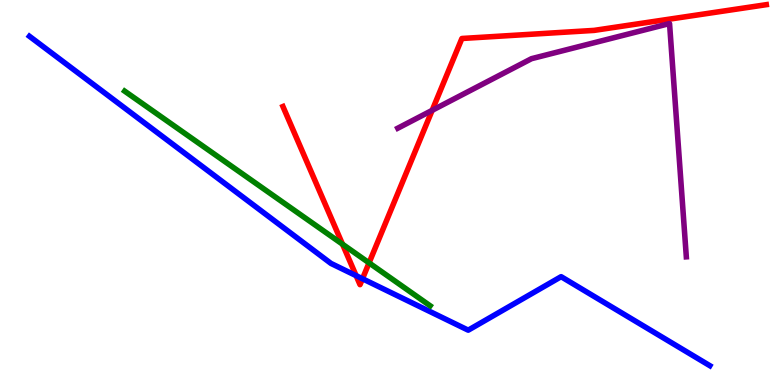[{'lines': ['blue', 'red'], 'intersections': [{'x': 4.6, 'y': 2.84}, {'x': 4.68, 'y': 2.76}]}, {'lines': ['green', 'red'], 'intersections': [{'x': 4.42, 'y': 3.66}, {'x': 4.76, 'y': 3.17}]}, {'lines': ['purple', 'red'], 'intersections': [{'x': 5.58, 'y': 7.13}]}, {'lines': ['blue', 'green'], 'intersections': []}, {'lines': ['blue', 'purple'], 'intersections': []}, {'lines': ['green', 'purple'], 'intersections': []}]